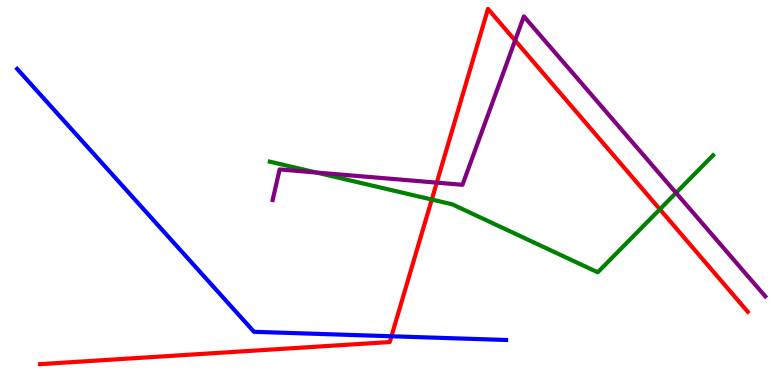[{'lines': ['blue', 'red'], 'intersections': [{'x': 5.05, 'y': 1.27}]}, {'lines': ['green', 'red'], 'intersections': [{'x': 5.57, 'y': 4.82}, {'x': 8.51, 'y': 4.56}]}, {'lines': ['purple', 'red'], 'intersections': [{'x': 5.64, 'y': 5.26}, {'x': 6.65, 'y': 8.95}]}, {'lines': ['blue', 'green'], 'intersections': []}, {'lines': ['blue', 'purple'], 'intersections': []}, {'lines': ['green', 'purple'], 'intersections': [{'x': 4.08, 'y': 5.52}, {'x': 8.72, 'y': 4.99}]}]